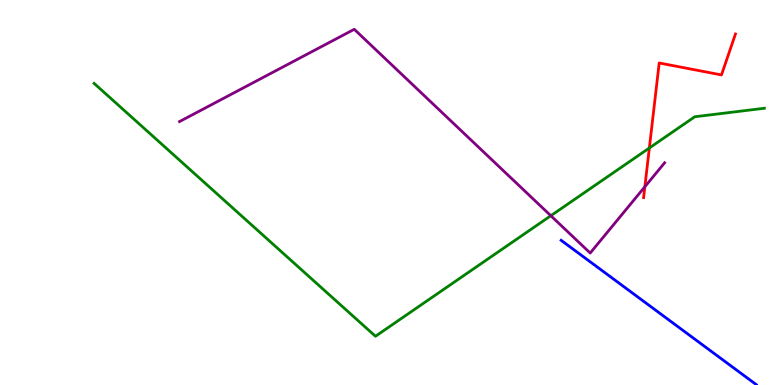[{'lines': ['blue', 'red'], 'intersections': []}, {'lines': ['green', 'red'], 'intersections': [{'x': 8.38, 'y': 6.16}]}, {'lines': ['purple', 'red'], 'intersections': [{'x': 8.32, 'y': 5.15}]}, {'lines': ['blue', 'green'], 'intersections': []}, {'lines': ['blue', 'purple'], 'intersections': []}, {'lines': ['green', 'purple'], 'intersections': [{'x': 7.11, 'y': 4.4}]}]